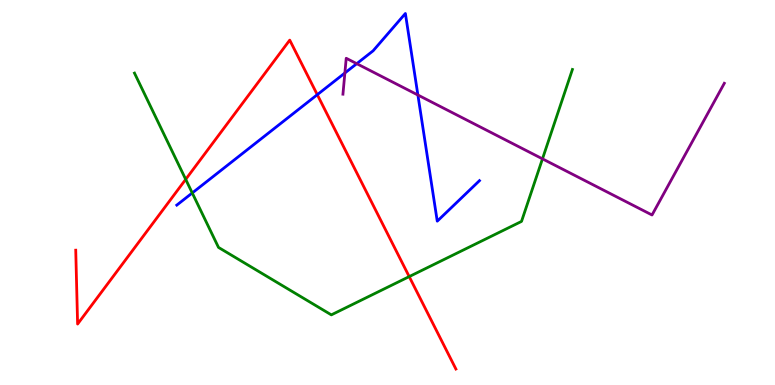[{'lines': ['blue', 'red'], 'intersections': [{'x': 4.09, 'y': 7.54}]}, {'lines': ['green', 'red'], 'intersections': [{'x': 2.4, 'y': 5.34}, {'x': 5.28, 'y': 2.82}]}, {'lines': ['purple', 'red'], 'intersections': []}, {'lines': ['blue', 'green'], 'intersections': [{'x': 2.48, 'y': 4.99}]}, {'lines': ['blue', 'purple'], 'intersections': [{'x': 4.45, 'y': 8.1}, {'x': 4.6, 'y': 8.35}, {'x': 5.39, 'y': 7.53}]}, {'lines': ['green', 'purple'], 'intersections': [{'x': 7.0, 'y': 5.87}]}]